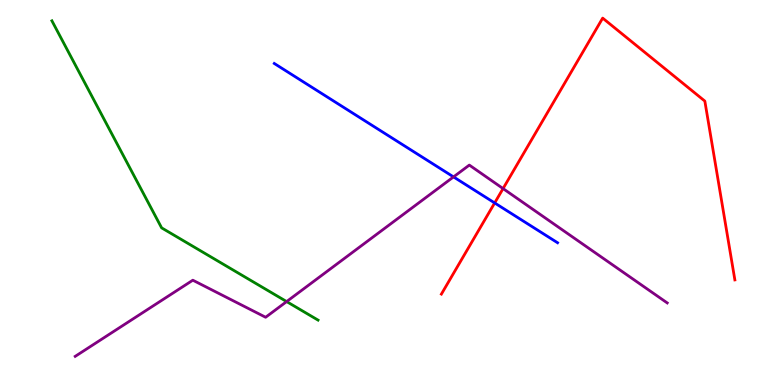[{'lines': ['blue', 'red'], 'intersections': [{'x': 6.38, 'y': 4.73}]}, {'lines': ['green', 'red'], 'intersections': []}, {'lines': ['purple', 'red'], 'intersections': [{'x': 6.49, 'y': 5.1}]}, {'lines': ['blue', 'green'], 'intersections': []}, {'lines': ['blue', 'purple'], 'intersections': [{'x': 5.85, 'y': 5.41}]}, {'lines': ['green', 'purple'], 'intersections': [{'x': 3.7, 'y': 2.17}]}]